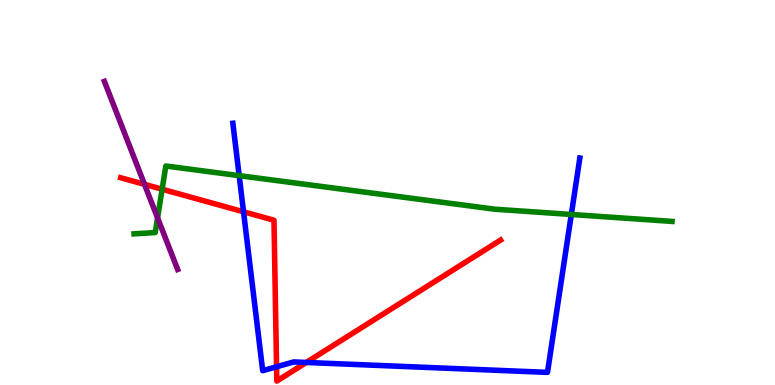[{'lines': ['blue', 'red'], 'intersections': [{'x': 3.14, 'y': 4.5}, {'x': 3.57, 'y': 0.473}, {'x': 3.95, 'y': 0.585}]}, {'lines': ['green', 'red'], 'intersections': [{'x': 2.09, 'y': 5.09}]}, {'lines': ['purple', 'red'], 'intersections': [{'x': 1.86, 'y': 5.21}]}, {'lines': ['blue', 'green'], 'intersections': [{'x': 3.09, 'y': 5.44}, {'x': 7.37, 'y': 4.43}]}, {'lines': ['blue', 'purple'], 'intersections': []}, {'lines': ['green', 'purple'], 'intersections': [{'x': 2.03, 'y': 4.34}]}]